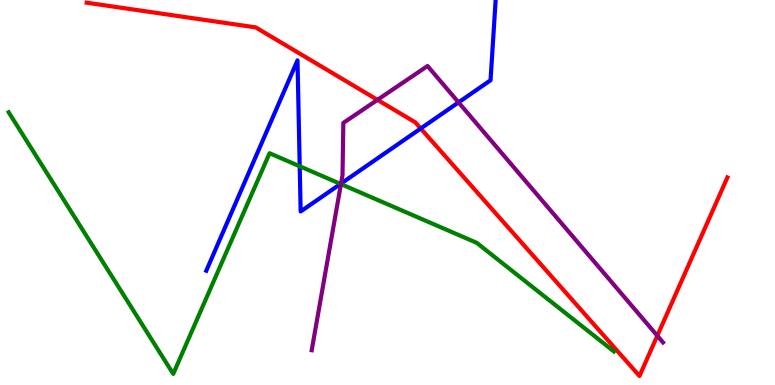[{'lines': ['blue', 'red'], 'intersections': [{'x': 5.43, 'y': 6.66}]}, {'lines': ['green', 'red'], 'intersections': []}, {'lines': ['purple', 'red'], 'intersections': [{'x': 4.87, 'y': 7.41}, {'x': 8.48, 'y': 1.28}]}, {'lines': ['blue', 'green'], 'intersections': [{'x': 3.87, 'y': 5.68}, {'x': 4.39, 'y': 5.22}]}, {'lines': ['blue', 'purple'], 'intersections': [{'x': 4.4, 'y': 5.23}, {'x': 5.92, 'y': 7.34}]}, {'lines': ['green', 'purple'], 'intersections': [{'x': 4.4, 'y': 5.22}]}]